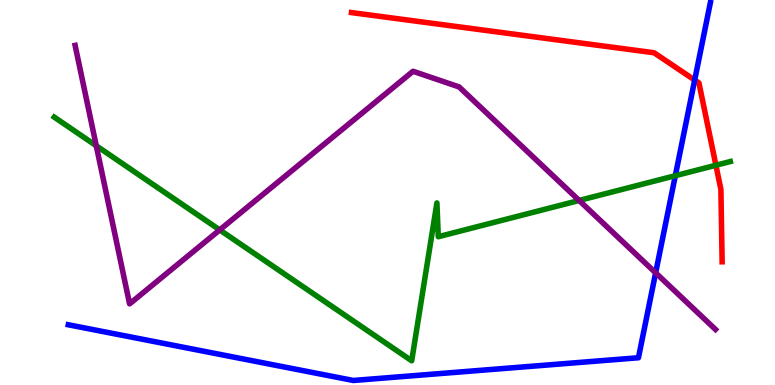[{'lines': ['blue', 'red'], 'intersections': [{'x': 8.96, 'y': 7.92}]}, {'lines': ['green', 'red'], 'intersections': [{'x': 9.24, 'y': 5.71}]}, {'lines': ['purple', 'red'], 'intersections': []}, {'lines': ['blue', 'green'], 'intersections': [{'x': 8.71, 'y': 5.44}]}, {'lines': ['blue', 'purple'], 'intersections': [{'x': 8.46, 'y': 2.91}]}, {'lines': ['green', 'purple'], 'intersections': [{'x': 1.24, 'y': 6.21}, {'x': 2.84, 'y': 4.03}, {'x': 7.47, 'y': 4.79}]}]